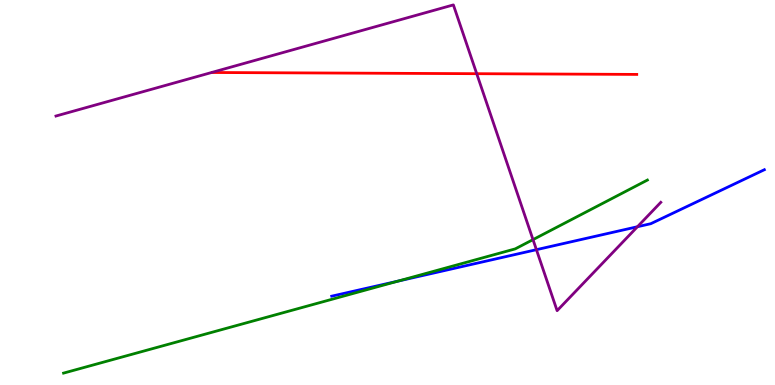[{'lines': ['blue', 'red'], 'intersections': []}, {'lines': ['green', 'red'], 'intersections': []}, {'lines': ['purple', 'red'], 'intersections': [{'x': 6.15, 'y': 8.09}]}, {'lines': ['blue', 'green'], 'intersections': [{'x': 5.14, 'y': 2.7}]}, {'lines': ['blue', 'purple'], 'intersections': [{'x': 6.92, 'y': 3.51}, {'x': 8.23, 'y': 4.11}]}, {'lines': ['green', 'purple'], 'intersections': [{'x': 6.88, 'y': 3.78}]}]